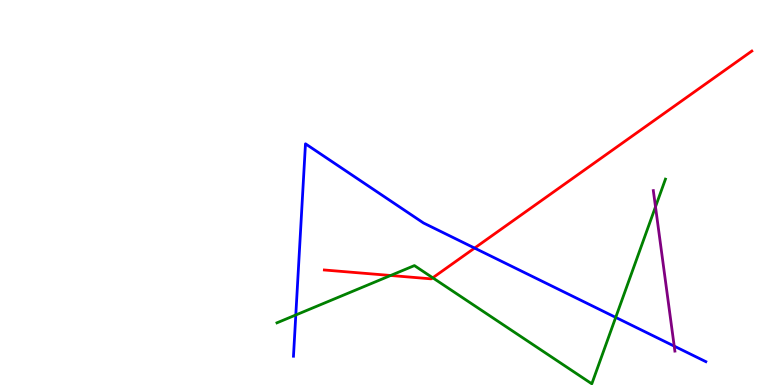[{'lines': ['blue', 'red'], 'intersections': [{'x': 6.12, 'y': 3.56}]}, {'lines': ['green', 'red'], 'intersections': [{'x': 5.04, 'y': 2.84}, {'x': 5.58, 'y': 2.78}]}, {'lines': ['purple', 'red'], 'intersections': []}, {'lines': ['blue', 'green'], 'intersections': [{'x': 3.82, 'y': 1.82}, {'x': 7.94, 'y': 1.76}]}, {'lines': ['blue', 'purple'], 'intersections': [{'x': 8.7, 'y': 1.01}]}, {'lines': ['green', 'purple'], 'intersections': [{'x': 8.46, 'y': 4.63}]}]